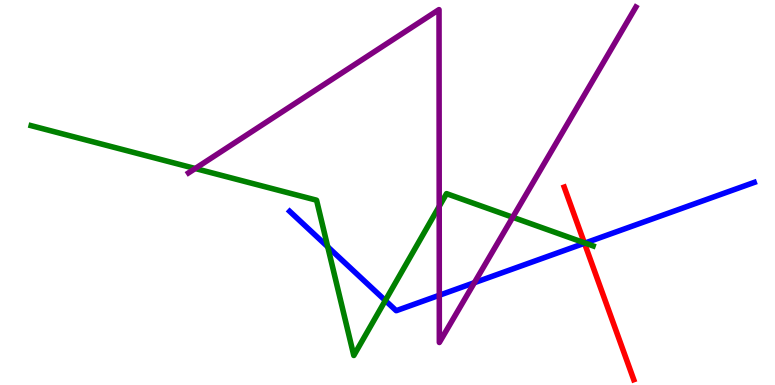[{'lines': ['blue', 'red'], 'intersections': [{'x': 7.54, 'y': 3.68}]}, {'lines': ['green', 'red'], 'intersections': [{'x': 7.54, 'y': 3.69}]}, {'lines': ['purple', 'red'], 'intersections': []}, {'lines': ['blue', 'green'], 'intersections': [{'x': 4.23, 'y': 3.59}, {'x': 4.97, 'y': 2.19}, {'x': 7.55, 'y': 3.69}]}, {'lines': ['blue', 'purple'], 'intersections': [{'x': 5.67, 'y': 2.33}, {'x': 6.12, 'y': 2.66}]}, {'lines': ['green', 'purple'], 'intersections': [{'x': 2.52, 'y': 5.62}, {'x': 5.67, 'y': 4.64}, {'x': 6.62, 'y': 4.36}]}]